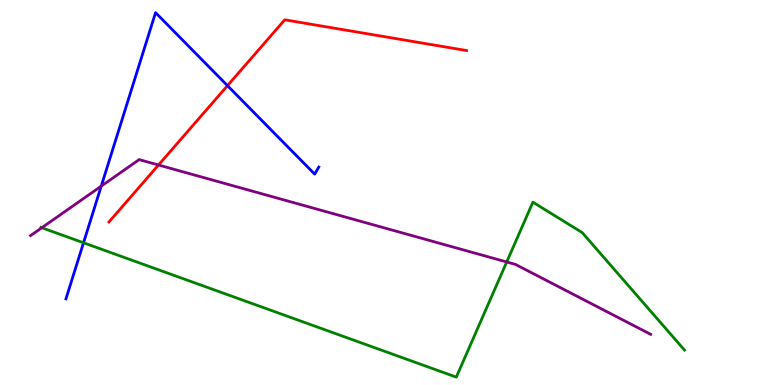[{'lines': ['blue', 'red'], 'intersections': [{'x': 2.94, 'y': 7.78}]}, {'lines': ['green', 'red'], 'intersections': []}, {'lines': ['purple', 'red'], 'intersections': [{'x': 2.05, 'y': 5.71}]}, {'lines': ['blue', 'green'], 'intersections': [{'x': 1.08, 'y': 3.69}]}, {'lines': ['blue', 'purple'], 'intersections': [{'x': 1.31, 'y': 5.17}]}, {'lines': ['green', 'purple'], 'intersections': [{'x': 0.54, 'y': 4.08}, {'x': 6.54, 'y': 3.2}]}]